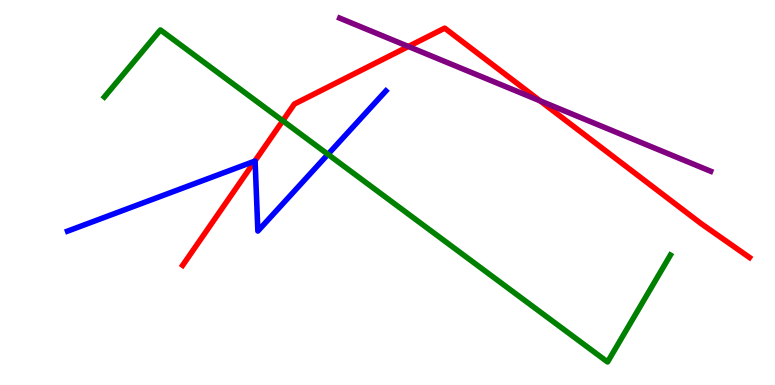[{'lines': ['blue', 'red'], 'intersections': [{'x': 3.29, 'y': 5.82}]}, {'lines': ['green', 'red'], 'intersections': [{'x': 3.65, 'y': 6.86}]}, {'lines': ['purple', 'red'], 'intersections': [{'x': 5.27, 'y': 8.79}, {'x': 6.97, 'y': 7.38}]}, {'lines': ['blue', 'green'], 'intersections': [{'x': 4.23, 'y': 5.99}]}, {'lines': ['blue', 'purple'], 'intersections': []}, {'lines': ['green', 'purple'], 'intersections': []}]